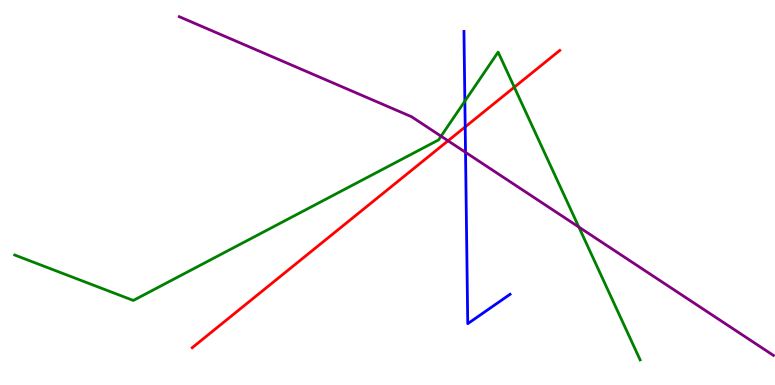[{'lines': ['blue', 'red'], 'intersections': [{'x': 6.0, 'y': 6.7}]}, {'lines': ['green', 'red'], 'intersections': [{'x': 6.64, 'y': 7.74}]}, {'lines': ['purple', 'red'], 'intersections': [{'x': 5.78, 'y': 6.34}]}, {'lines': ['blue', 'green'], 'intersections': [{'x': 6.0, 'y': 7.37}]}, {'lines': ['blue', 'purple'], 'intersections': [{'x': 6.01, 'y': 6.04}]}, {'lines': ['green', 'purple'], 'intersections': [{'x': 5.69, 'y': 6.46}, {'x': 7.47, 'y': 4.1}]}]